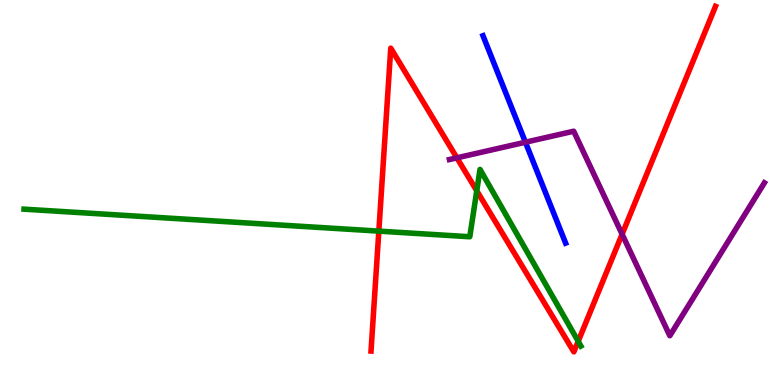[{'lines': ['blue', 'red'], 'intersections': []}, {'lines': ['green', 'red'], 'intersections': [{'x': 4.89, 'y': 4.0}, {'x': 6.15, 'y': 5.04}, {'x': 7.46, 'y': 1.14}]}, {'lines': ['purple', 'red'], 'intersections': [{'x': 5.9, 'y': 5.9}, {'x': 8.03, 'y': 3.92}]}, {'lines': ['blue', 'green'], 'intersections': []}, {'lines': ['blue', 'purple'], 'intersections': [{'x': 6.78, 'y': 6.31}]}, {'lines': ['green', 'purple'], 'intersections': []}]